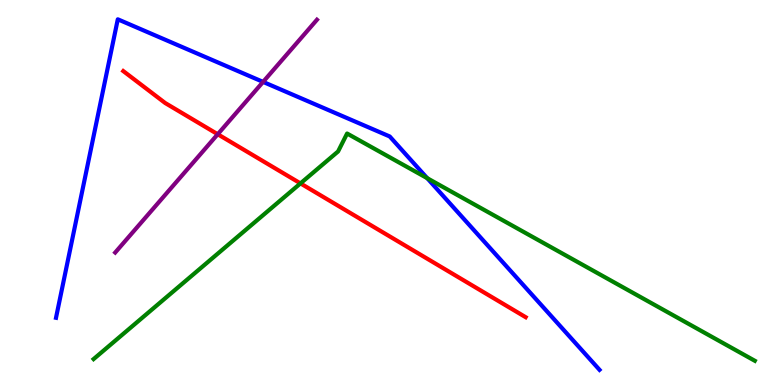[{'lines': ['blue', 'red'], 'intersections': []}, {'lines': ['green', 'red'], 'intersections': [{'x': 3.88, 'y': 5.24}]}, {'lines': ['purple', 'red'], 'intersections': [{'x': 2.81, 'y': 6.51}]}, {'lines': ['blue', 'green'], 'intersections': [{'x': 5.51, 'y': 5.37}]}, {'lines': ['blue', 'purple'], 'intersections': [{'x': 3.39, 'y': 7.87}]}, {'lines': ['green', 'purple'], 'intersections': []}]